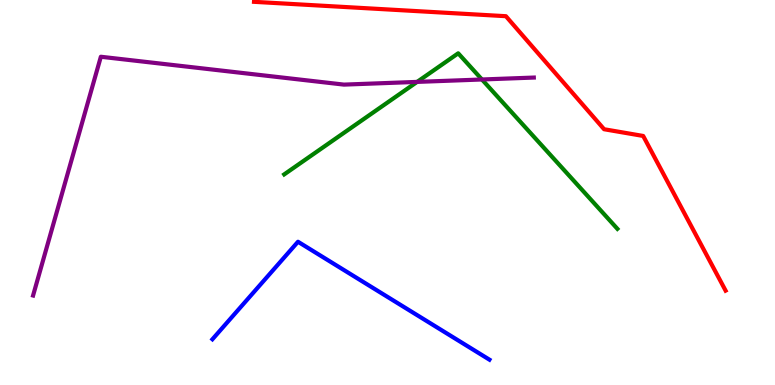[{'lines': ['blue', 'red'], 'intersections': []}, {'lines': ['green', 'red'], 'intersections': []}, {'lines': ['purple', 'red'], 'intersections': []}, {'lines': ['blue', 'green'], 'intersections': []}, {'lines': ['blue', 'purple'], 'intersections': []}, {'lines': ['green', 'purple'], 'intersections': [{'x': 5.38, 'y': 7.87}, {'x': 6.22, 'y': 7.94}]}]